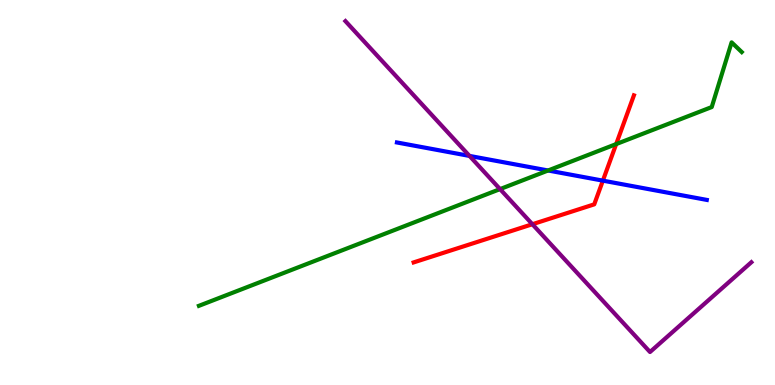[{'lines': ['blue', 'red'], 'intersections': [{'x': 7.78, 'y': 5.31}]}, {'lines': ['green', 'red'], 'intersections': [{'x': 7.95, 'y': 6.26}]}, {'lines': ['purple', 'red'], 'intersections': [{'x': 6.87, 'y': 4.18}]}, {'lines': ['blue', 'green'], 'intersections': [{'x': 7.07, 'y': 5.57}]}, {'lines': ['blue', 'purple'], 'intersections': [{'x': 6.06, 'y': 5.95}]}, {'lines': ['green', 'purple'], 'intersections': [{'x': 6.45, 'y': 5.09}]}]